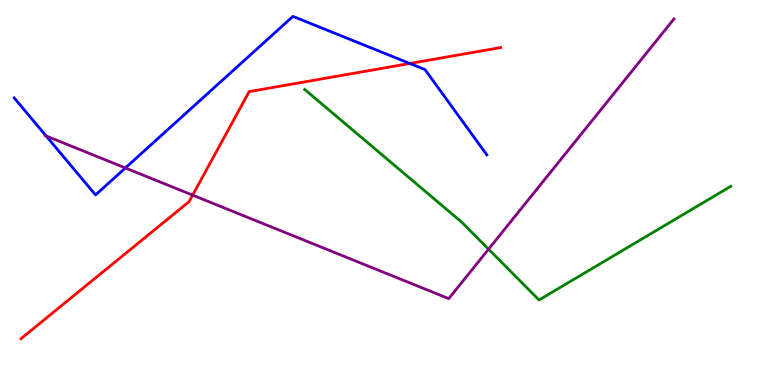[{'lines': ['blue', 'red'], 'intersections': [{'x': 5.29, 'y': 8.35}]}, {'lines': ['green', 'red'], 'intersections': []}, {'lines': ['purple', 'red'], 'intersections': [{'x': 2.49, 'y': 4.93}]}, {'lines': ['blue', 'green'], 'intersections': []}, {'lines': ['blue', 'purple'], 'intersections': [{'x': 0.595, 'y': 6.47}, {'x': 1.62, 'y': 5.64}]}, {'lines': ['green', 'purple'], 'intersections': [{'x': 6.3, 'y': 3.53}]}]